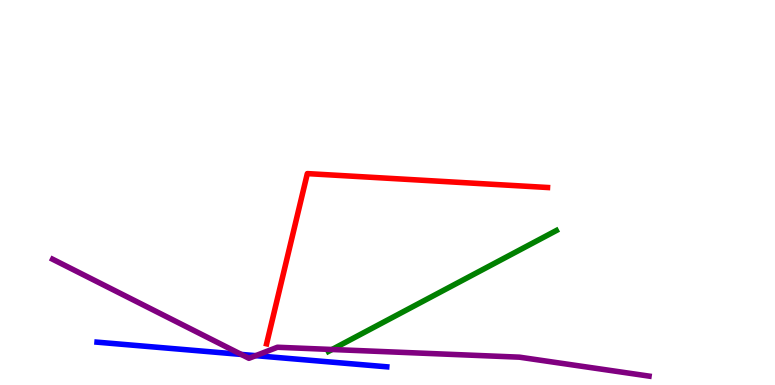[{'lines': ['blue', 'red'], 'intersections': []}, {'lines': ['green', 'red'], 'intersections': []}, {'lines': ['purple', 'red'], 'intersections': []}, {'lines': ['blue', 'green'], 'intersections': []}, {'lines': ['blue', 'purple'], 'intersections': [{'x': 3.11, 'y': 0.794}, {'x': 3.3, 'y': 0.762}]}, {'lines': ['green', 'purple'], 'intersections': [{'x': 4.28, 'y': 0.922}]}]